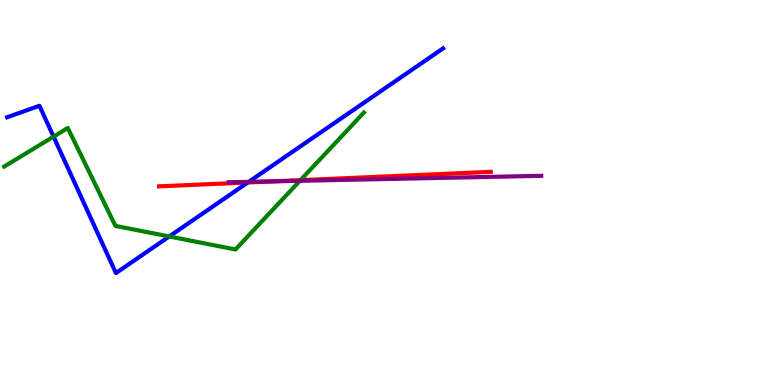[{'lines': ['blue', 'red'], 'intersections': [{'x': 3.2, 'y': 5.26}]}, {'lines': ['green', 'red'], 'intersections': [{'x': 3.88, 'y': 5.32}]}, {'lines': ['purple', 'red'], 'intersections': [{'x': 3.54, 'y': 5.29}]}, {'lines': ['blue', 'green'], 'intersections': [{'x': 0.691, 'y': 6.45}, {'x': 2.18, 'y': 3.86}]}, {'lines': ['blue', 'purple'], 'intersections': [{'x': 3.21, 'y': 5.28}]}, {'lines': ['green', 'purple'], 'intersections': [{'x': 3.87, 'y': 5.3}]}]